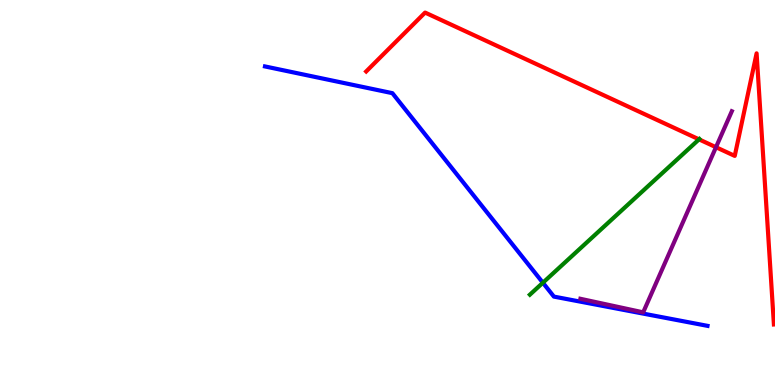[{'lines': ['blue', 'red'], 'intersections': []}, {'lines': ['green', 'red'], 'intersections': [{'x': 9.02, 'y': 6.38}]}, {'lines': ['purple', 'red'], 'intersections': [{'x': 9.24, 'y': 6.18}]}, {'lines': ['blue', 'green'], 'intersections': [{'x': 7.0, 'y': 2.66}]}, {'lines': ['blue', 'purple'], 'intersections': []}, {'lines': ['green', 'purple'], 'intersections': []}]